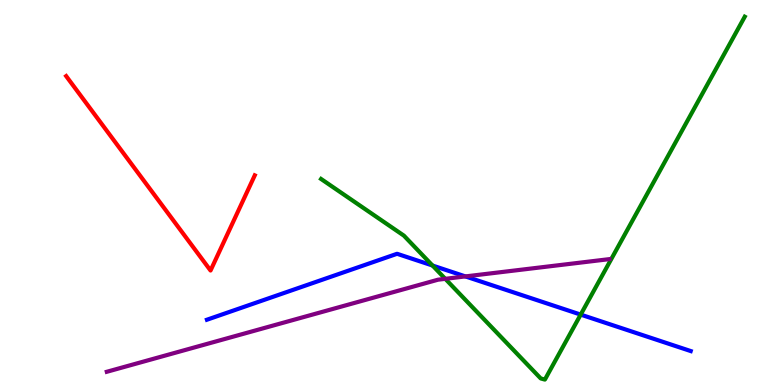[{'lines': ['blue', 'red'], 'intersections': []}, {'lines': ['green', 'red'], 'intersections': []}, {'lines': ['purple', 'red'], 'intersections': []}, {'lines': ['blue', 'green'], 'intersections': [{'x': 5.58, 'y': 3.1}, {'x': 7.49, 'y': 1.83}]}, {'lines': ['blue', 'purple'], 'intersections': [{'x': 6.01, 'y': 2.82}]}, {'lines': ['green', 'purple'], 'intersections': [{'x': 5.75, 'y': 2.76}]}]